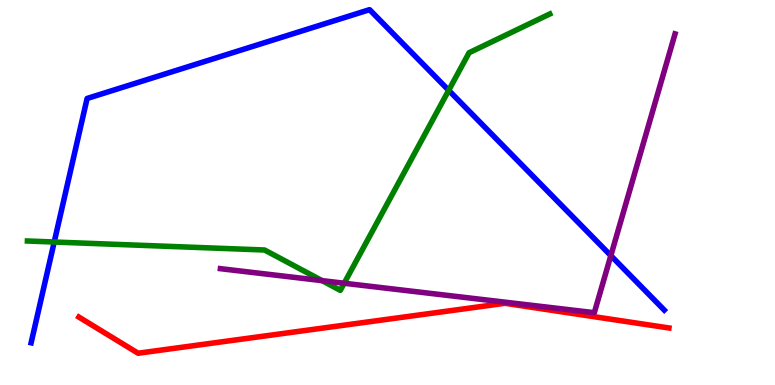[{'lines': ['blue', 'red'], 'intersections': []}, {'lines': ['green', 'red'], 'intersections': []}, {'lines': ['purple', 'red'], 'intersections': []}, {'lines': ['blue', 'green'], 'intersections': [{'x': 0.7, 'y': 3.71}, {'x': 5.79, 'y': 7.65}]}, {'lines': ['blue', 'purple'], 'intersections': [{'x': 7.88, 'y': 3.36}]}, {'lines': ['green', 'purple'], 'intersections': [{'x': 4.16, 'y': 2.71}, {'x': 4.44, 'y': 2.64}]}]